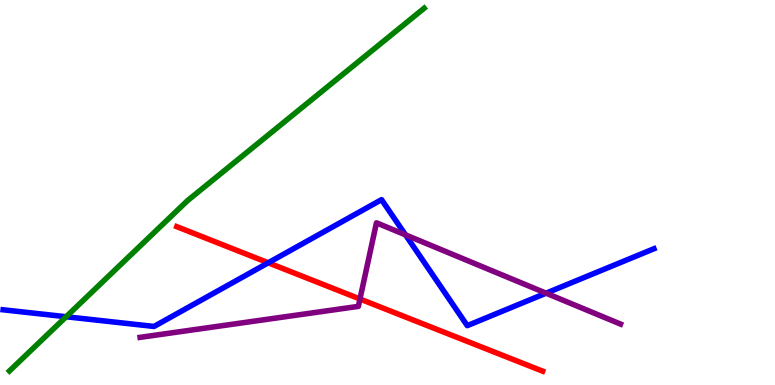[{'lines': ['blue', 'red'], 'intersections': [{'x': 3.46, 'y': 3.17}]}, {'lines': ['green', 'red'], 'intersections': []}, {'lines': ['purple', 'red'], 'intersections': [{'x': 4.64, 'y': 2.23}]}, {'lines': ['blue', 'green'], 'intersections': [{'x': 0.853, 'y': 1.77}]}, {'lines': ['blue', 'purple'], 'intersections': [{'x': 5.23, 'y': 3.9}, {'x': 7.05, 'y': 2.38}]}, {'lines': ['green', 'purple'], 'intersections': []}]